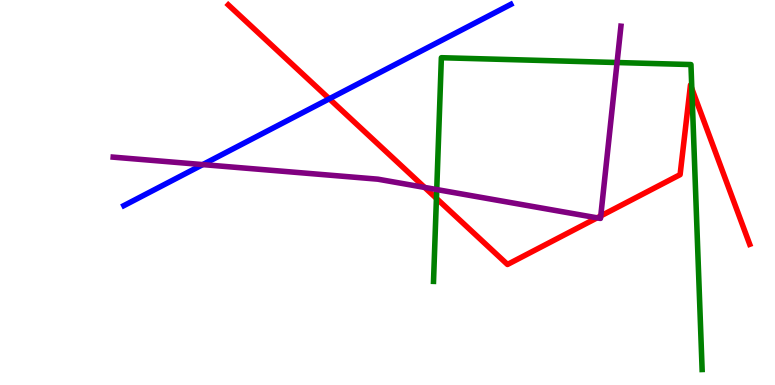[{'lines': ['blue', 'red'], 'intersections': [{'x': 4.25, 'y': 7.43}]}, {'lines': ['green', 'red'], 'intersections': [{'x': 5.63, 'y': 4.85}, {'x': 8.93, 'y': 7.7}]}, {'lines': ['purple', 'red'], 'intersections': [{'x': 5.48, 'y': 5.13}, {'x': 7.7, 'y': 4.34}, {'x': 7.75, 'y': 4.39}]}, {'lines': ['blue', 'green'], 'intersections': []}, {'lines': ['blue', 'purple'], 'intersections': [{'x': 2.62, 'y': 5.72}]}, {'lines': ['green', 'purple'], 'intersections': [{'x': 5.64, 'y': 5.08}, {'x': 7.96, 'y': 8.38}]}]